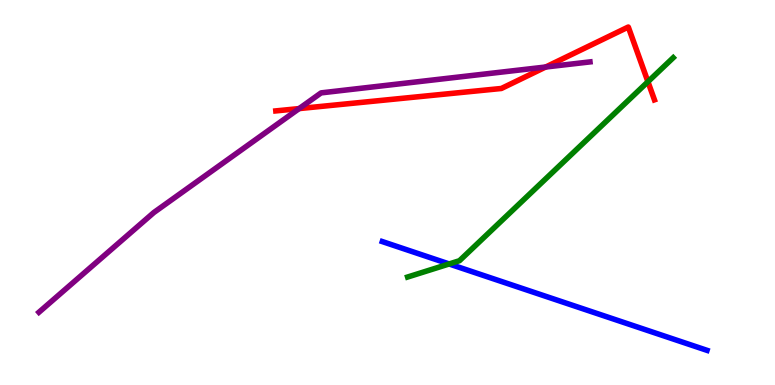[{'lines': ['blue', 'red'], 'intersections': []}, {'lines': ['green', 'red'], 'intersections': [{'x': 8.36, 'y': 7.88}]}, {'lines': ['purple', 'red'], 'intersections': [{'x': 3.86, 'y': 7.18}, {'x': 7.04, 'y': 8.26}]}, {'lines': ['blue', 'green'], 'intersections': [{'x': 5.8, 'y': 3.14}]}, {'lines': ['blue', 'purple'], 'intersections': []}, {'lines': ['green', 'purple'], 'intersections': []}]